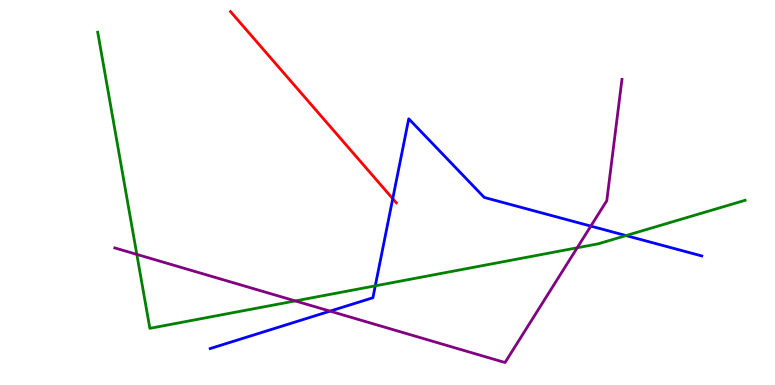[{'lines': ['blue', 'red'], 'intersections': [{'x': 5.07, 'y': 4.84}]}, {'lines': ['green', 'red'], 'intersections': []}, {'lines': ['purple', 'red'], 'intersections': []}, {'lines': ['blue', 'green'], 'intersections': [{'x': 4.84, 'y': 2.58}, {'x': 8.08, 'y': 3.88}]}, {'lines': ['blue', 'purple'], 'intersections': [{'x': 4.26, 'y': 1.92}, {'x': 7.62, 'y': 4.13}]}, {'lines': ['green', 'purple'], 'intersections': [{'x': 1.77, 'y': 3.39}, {'x': 3.81, 'y': 2.18}, {'x': 7.45, 'y': 3.56}]}]